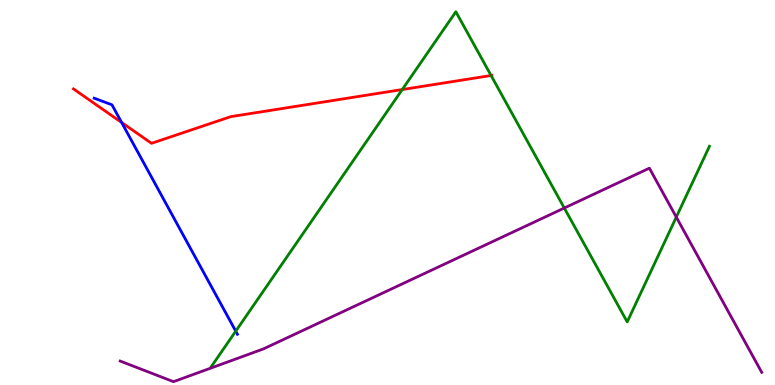[{'lines': ['blue', 'red'], 'intersections': [{'x': 1.57, 'y': 6.82}]}, {'lines': ['green', 'red'], 'intersections': [{'x': 5.19, 'y': 7.67}, {'x': 6.34, 'y': 8.04}]}, {'lines': ['purple', 'red'], 'intersections': []}, {'lines': ['blue', 'green'], 'intersections': [{'x': 3.04, 'y': 1.4}]}, {'lines': ['blue', 'purple'], 'intersections': []}, {'lines': ['green', 'purple'], 'intersections': [{'x': 7.28, 'y': 4.6}, {'x': 8.73, 'y': 4.36}]}]